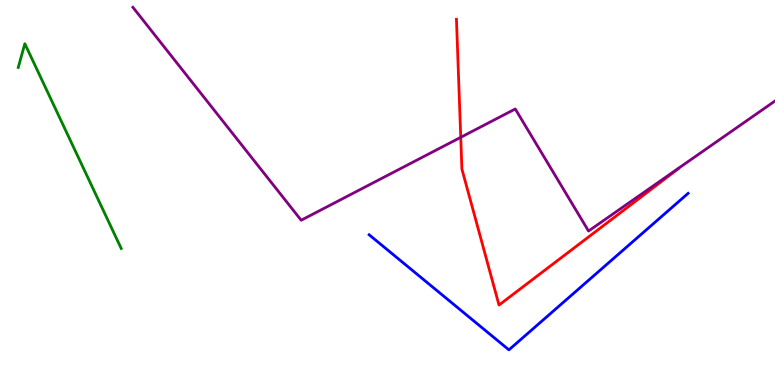[{'lines': ['blue', 'red'], 'intersections': []}, {'lines': ['green', 'red'], 'intersections': []}, {'lines': ['purple', 'red'], 'intersections': [{'x': 5.94, 'y': 6.43}]}, {'lines': ['blue', 'green'], 'intersections': []}, {'lines': ['blue', 'purple'], 'intersections': []}, {'lines': ['green', 'purple'], 'intersections': []}]